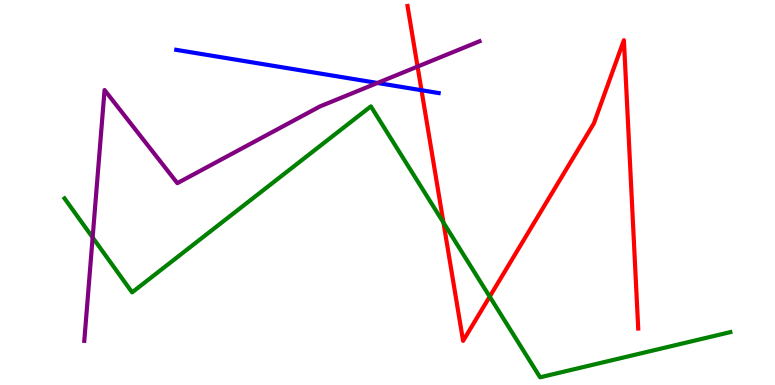[{'lines': ['blue', 'red'], 'intersections': [{'x': 5.44, 'y': 7.66}]}, {'lines': ['green', 'red'], 'intersections': [{'x': 5.72, 'y': 4.22}, {'x': 6.32, 'y': 2.3}]}, {'lines': ['purple', 'red'], 'intersections': [{'x': 5.39, 'y': 8.27}]}, {'lines': ['blue', 'green'], 'intersections': []}, {'lines': ['blue', 'purple'], 'intersections': [{'x': 4.87, 'y': 7.85}]}, {'lines': ['green', 'purple'], 'intersections': [{'x': 1.2, 'y': 3.83}]}]